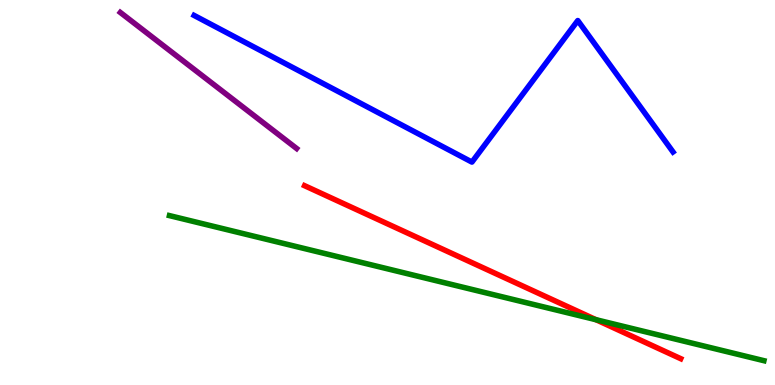[{'lines': ['blue', 'red'], 'intersections': []}, {'lines': ['green', 'red'], 'intersections': [{'x': 7.69, 'y': 1.7}]}, {'lines': ['purple', 'red'], 'intersections': []}, {'lines': ['blue', 'green'], 'intersections': []}, {'lines': ['blue', 'purple'], 'intersections': []}, {'lines': ['green', 'purple'], 'intersections': []}]